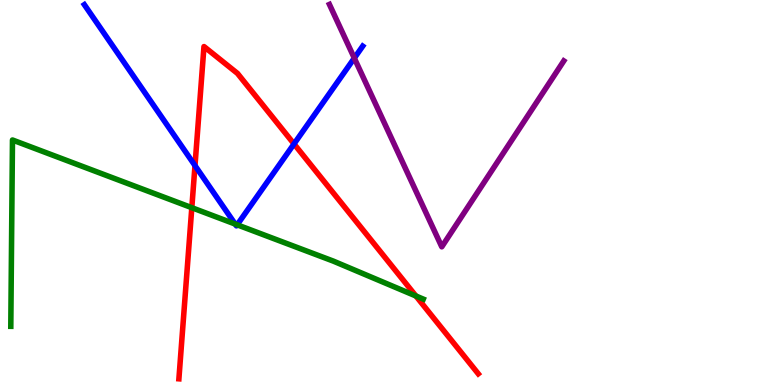[{'lines': ['blue', 'red'], 'intersections': [{'x': 2.52, 'y': 5.7}, {'x': 3.79, 'y': 6.26}]}, {'lines': ['green', 'red'], 'intersections': [{'x': 2.48, 'y': 4.61}, {'x': 5.37, 'y': 2.31}]}, {'lines': ['purple', 'red'], 'intersections': []}, {'lines': ['blue', 'green'], 'intersections': [{'x': 3.03, 'y': 4.18}, {'x': 3.06, 'y': 4.16}]}, {'lines': ['blue', 'purple'], 'intersections': [{'x': 4.57, 'y': 8.49}]}, {'lines': ['green', 'purple'], 'intersections': []}]